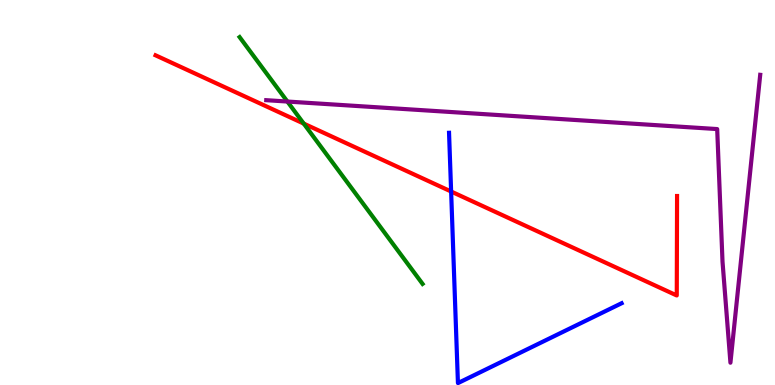[{'lines': ['blue', 'red'], 'intersections': [{'x': 5.82, 'y': 5.03}]}, {'lines': ['green', 'red'], 'intersections': [{'x': 3.92, 'y': 6.79}]}, {'lines': ['purple', 'red'], 'intersections': []}, {'lines': ['blue', 'green'], 'intersections': []}, {'lines': ['blue', 'purple'], 'intersections': []}, {'lines': ['green', 'purple'], 'intersections': [{'x': 3.71, 'y': 7.36}]}]